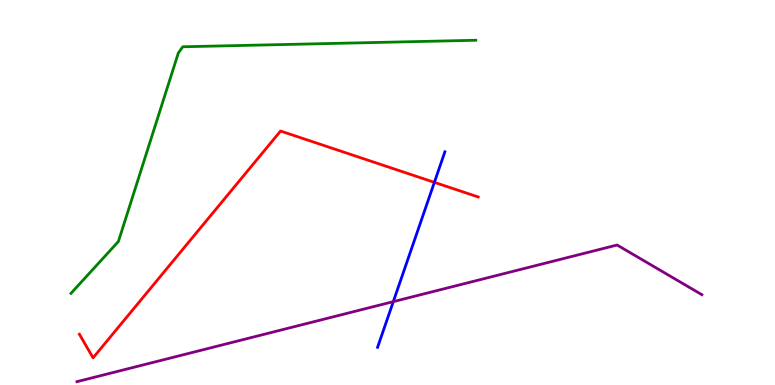[{'lines': ['blue', 'red'], 'intersections': [{'x': 5.6, 'y': 5.26}]}, {'lines': ['green', 'red'], 'intersections': []}, {'lines': ['purple', 'red'], 'intersections': []}, {'lines': ['blue', 'green'], 'intersections': []}, {'lines': ['blue', 'purple'], 'intersections': [{'x': 5.07, 'y': 2.17}]}, {'lines': ['green', 'purple'], 'intersections': []}]